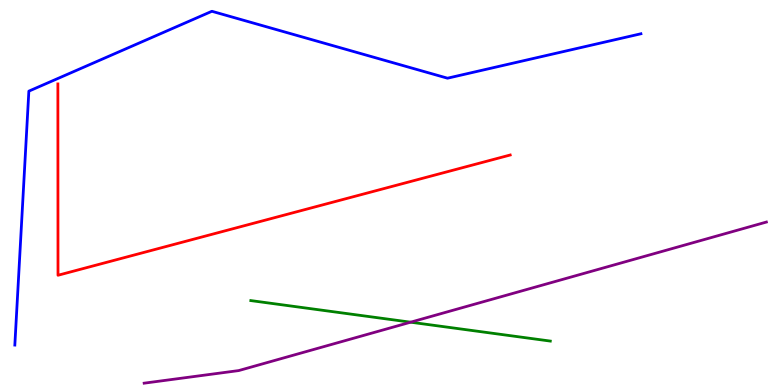[{'lines': ['blue', 'red'], 'intersections': []}, {'lines': ['green', 'red'], 'intersections': []}, {'lines': ['purple', 'red'], 'intersections': []}, {'lines': ['blue', 'green'], 'intersections': []}, {'lines': ['blue', 'purple'], 'intersections': []}, {'lines': ['green', 'purple'], 'intersections': [{'x': 5.3, 'y': 1.63}]}]